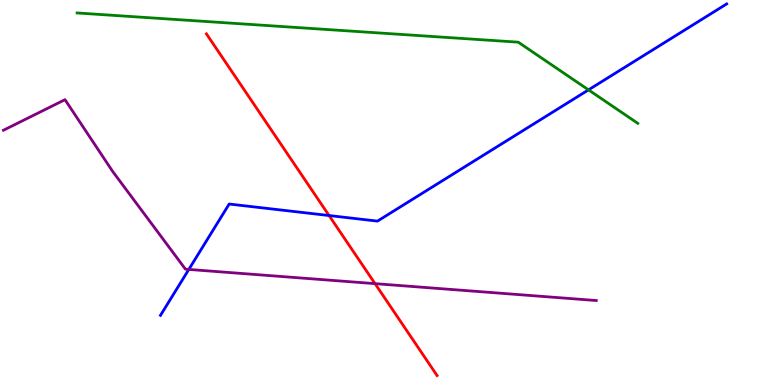[{'lines': ['blue', 'red'], 'intersections': [{'x': 4.25, 'y': 4.4}]}, {'lines': ['green', 'red'], 'intersections': []}, {'lines': ['purple', 'red'], 'intersections': [{'x': 4.84, 'y': 2.63}]}, {'lines': ['blue', 'green'], 'intersections': [{'x': 7.59, 'y': 7.67}]}, {'lines': ['blue', 'purple'], 'intersections': [{'x': 2.44, 'y': 3.0}]}, {'lines': ['green', 'purple'], 'intersections': []}]